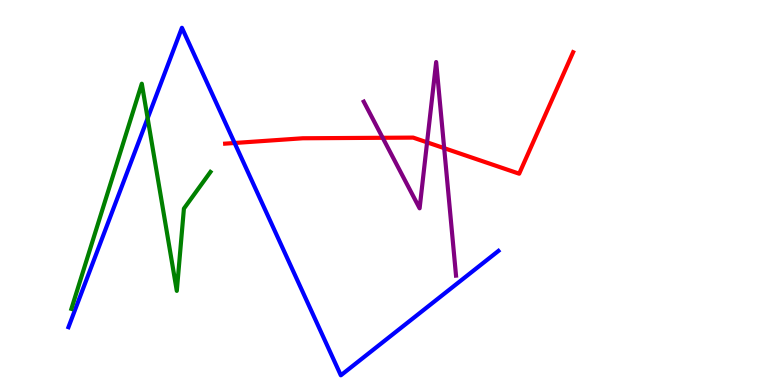[{'lines': ['blue', 'red'], 'intersections': [{'x': 3.03, 'y': 6.29}]}, {'lines': ['green', 'red'], 'intersections': []}, {'lines': ['purple', 'red'], 'intersections': [{'x': 4.94, 'y': 6.42}, {'x': 5.51, 'y': 6.3}, {'x': 5.73, 'y': 6.15}]}, {'lines': ['blue', 'green'], 'intersections': [{'x': 1.9, 'y': 6.93}]}, {'lines': ['blue', 'purple'], 'intersections': []}, {'lines': ['green', 'purple'], 'intersections': []}]